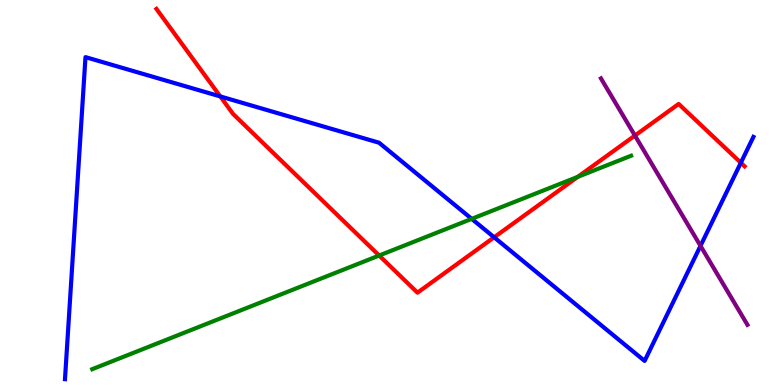[{'lines': ['blue', 'red'], 'intersections': [{'x': 2.84, 'y': 7.5}, {'x': 6.38, 'y': 3.84}, {'x': 9.56, 'y': 5.77}]}, {'lines': ['green', 'red'], 'intersections': [{'x': 4.89, 'y': 3.36}, {'x': 7.45, 'y': 5.41}]}, {'lines': ['purple', 'red'], 'intersections': [{'x': 8.19, 'y': 6.48}]}, {'lines': ['blue', 'green'], 'intersections': [{'x': 6.09, 'y': 4.32}]}, {'lines': ['blue', 'purple'], 'intersections': [{'x': 9.04, 'y': 3.61}]}, {'lines': ['green', 'purple'], 'intersections': []}]